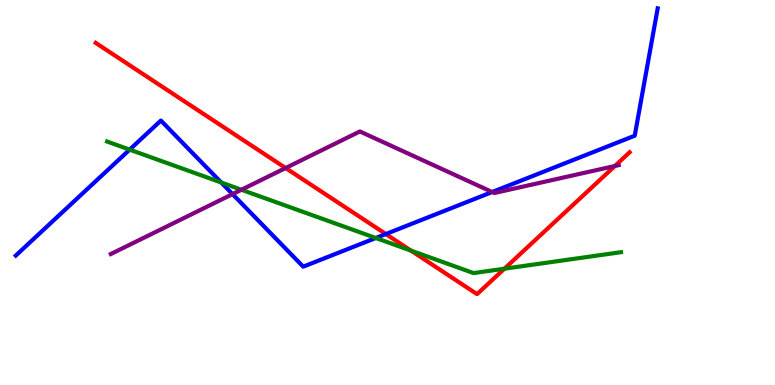[{'lines': ['blue', 'red'], 'intersections': [{'x': 4.98, 'y': 3.92}]}, {'lines': ['green', 'red'], 'intersections': [{'x': 5.3, 'y': 3.49}, {'x': 6.51, 'y': 3.02}]}, {'lines': ['purple', 'red'], 'intersections': [{'x': 3.69, 'y': 5.64}, {'x': 7.93, 'y': 5.69}]}, {'lines': ['blue', 'green'], 'intersections': [{'x': 1.67, 'y': 6.11}, {'x': 2.85, 'y': 5.26}, {'x': 4.85, 'y': 3.82}]}, {'lines': ['blue', 'purple'], 'intersections': [{'x': 3.0, 'y': 4.96}, {'x': 6.35, 'y': 5.01}]}, {'lines': ['green', 'purple'], 'intersections': [{'x': 3.12, 'y': 5.07}]}]